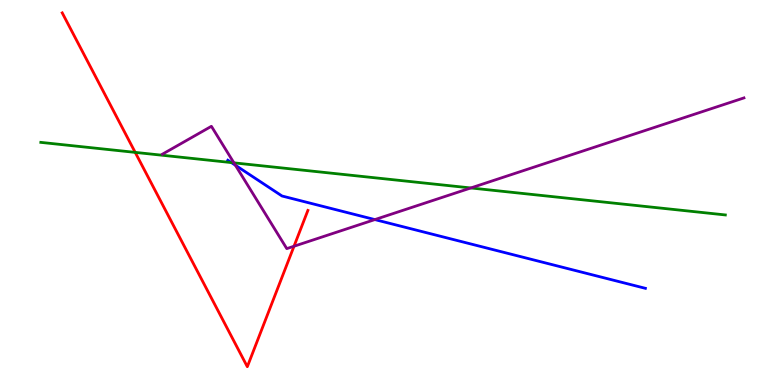[{'lines': ['blue', 'red'], 'intersections': []}, {'lines': ['green', 'red'], 'intersections': [{'x': 1.74, 'y': 6.04}]}, {'lines': ['purple', 'red'], 'intersections': [{'x': 3.79, 'y': 3.6}]}, {'lines': ['blue', 'green'], 'intersections': [{'x': 2.99, 'y': 5.78}]}, {'lines': ['blue', 'purple'], 'intersections': [{'x': 3.04, 'y': 5.71}, {'x': 4.84, 'y': 4.3}]}, {'lines': ['green', 'purple'], 'intersections': [{'x': 3.02, 'y': 5.77}, {'x': 6.07, 'y': 5.12}]}]